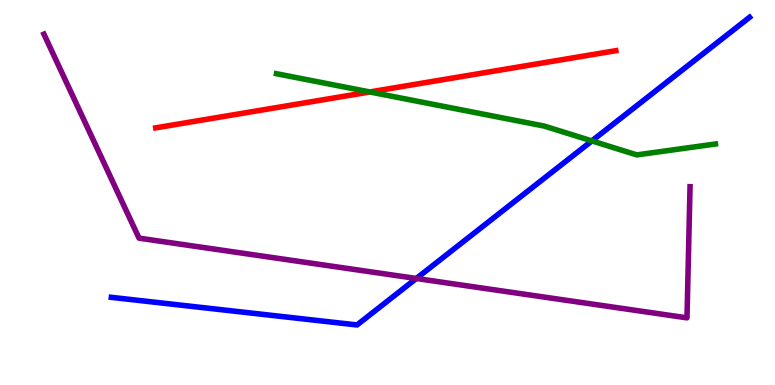[{'lines': ['blue', 'red'], 'intersections': []}, {'lines': ['green', 'red'], 'intersections': [{'x': 4.77, 'y': 7.61}]}, {'lines': ['purple', 'red'], 'intersections': []}, {'lines': ['blue', 'green'], 'intersections': [{'x': 7.64, 'y': 6.34}]}, {'lines': ['blue', 'purple'], 'intersections': [{'x': 5.37, 'y': 2.77}]}, {'lines': ['green', 'purple'], 'intersections': []}]